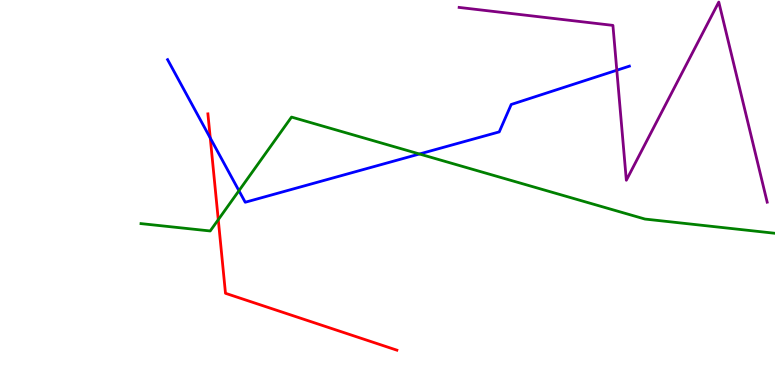[{'lines': ['blue', 'red'], 'intersections': [{'x': 2.71, 'y': 6.42}]}, {'lines': ['green', 'red'], 'intersections': [{'x': 2.82, 'y': 4.29}]}, {'lines': ['purple', 'red'], 'intersections': []}, {'lines': ['blue', 'green'], 'intersections': [{'x': 3.08, 'y': 5.05}, {'x': 5.41, 'y': 6.0}]}, {'lines': ['blue', 'purple'], 'intersections': [{'x': 7.96, 'y': 8.18}]}, {'lines': ['green', 'purple'], 'intersections': []}]